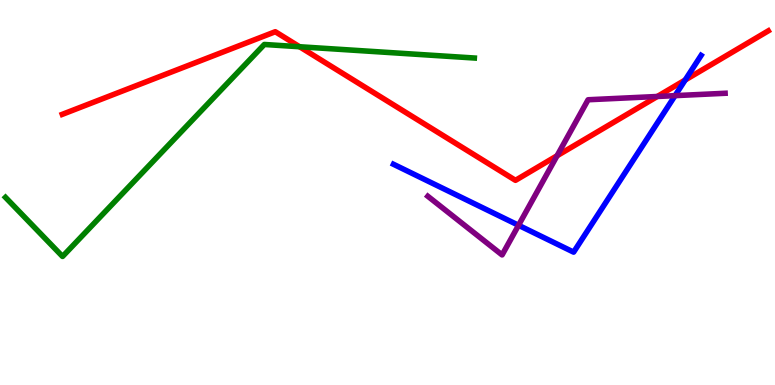[{'lines': ['blue', 'red'], 'intersections': [{'x': 8.84, 'y': 7.92}]}, {'lines': ['green', 'red'], 'intersections': [{'x': 3.87, 'y': 8.79}]}, {'lines': ['purple', 'red'], 'intersections': [{'x': 7.19, 'y': 5.95}, {'x': 8.48, 'y': 7.49}]}, {'lines': ['blue', 'green'], 'intersections': []}, {'lines': ['blue', 'purple'], 'intersections': [{'x': 6.69, 'y': 4.15}, {'x': 8.71, 'y': 7.52}]}, {'lines': ['green', 'purple'], 'intersections': []}]